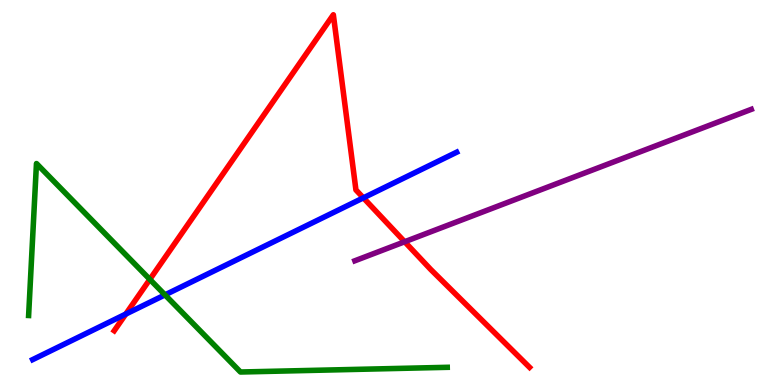[{'lines': ['blue', 'red'], 'intersections': [{'x': 1.62, 'y': 1.84}, {'x': 4.69, 'y': 4.86}]}, {'lines': ['green', 'red'], 'intersections': [{'x': 1.93, 'y': 2.74}]}, {'lines': ['purple', 'red'], 'intersections': [{'x': 5.22, 'y': 3.72}]}, {'lines': ['blue', 'green'], 'intersections': [{'x': 2.13, 'y': 2.34}]}, {'lines': ['blue', 'purple'], 'intersections': []}, {'lines': ['green', 'purple'], 'intersections': []}]